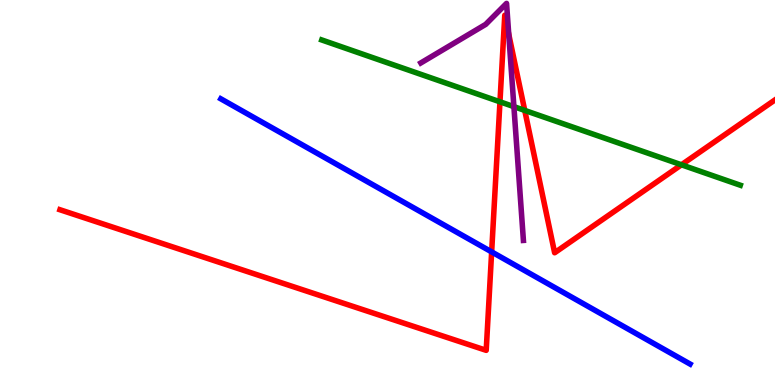[{'lines': ['blue', 'red'], 'intersections': [{'x': 6.34, 'y': 3.46}]}, {'lines': ['green', 'red'], 'intersections': [{'x': 6.45, 'y': 7.36}, {'x': 6.77, 'y': 7.13}, {'x': 8.79, 'y': 5.72}]}, {'lines': ['purple', 'red'], 'intersections': [{'x': 6.56, 'y': 9.11}]}, {'lines': ['blue', 'green'], 'intersections': []}, {'lines': ['blue', 'purple'], 'intersections': []}, {'lines': ['green', 'purple'], 'intersections': [{'x': 6.63, 'y': 7.23}]}]